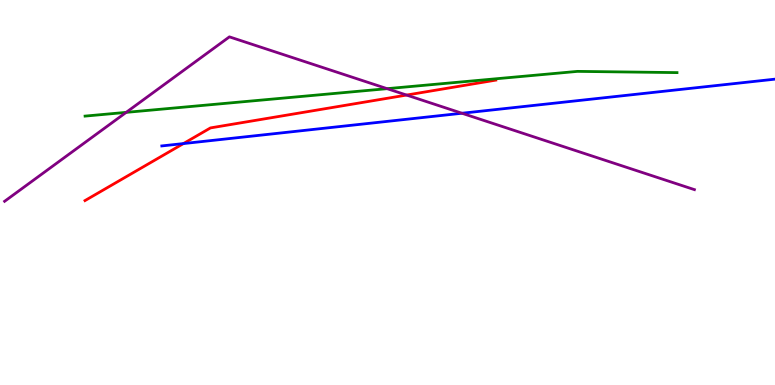[{'lines': ['blue', 'red'], 'intersections': [{'x': 2.37, 'y': 6.27}]}, {'lines': ['green', 'red'], 'intersections': []}, {'lines': ['purple', 'red'], 'intersections': [{'x': 5.25, 'y': 7.53}]}, {'lines': ['blue', 'green'], 'intersections': []}, {'lines': ['blue', 'purple'], 'intersections': [{'x': 5.96, 'y': 7.06}]}, {'lines': ['green', 'purple'], 'intersections': [{'x': 1.63, 'y': 7.08}, {'x': 5.0, 'y': 7.7}]}]